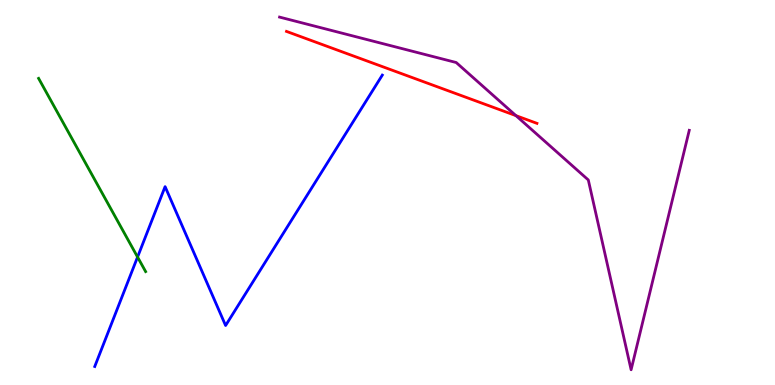[{'lines': ['blue', 'red'], 'intersections': []}, {'lines': ['green', 'red'], 'intersections': []}, {'lines': ['purple', 'red'], 'intersections': [{'x': 6.66, 'y': 7.0}]}, {'lines': ['blue', 'green'], 'intersections': [{'x': 1.78, 'y': 3.32}]}, {'lines': ['blue', 'purple'], 'intersections': []}, {'lines': ['green', 'purple'], 'intersections': []}]